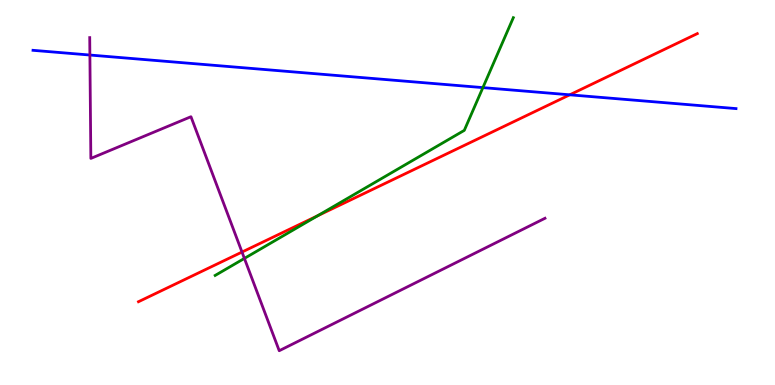[{'lines': ['blue', 'red'], 'intersections': [{'x': 7.35, 'y': 7.54}]}, {'lines': ['green', 'red'], 'intersections': [{'x': 4.1, 'y': 4.4}]}, {'lines': ['purple', 'red'], 'intersections': [{'x': 3.12, 'y': 3.45}]}, {'lines': ['blue', 'green'], 'intersections': [{'x': 6.23, 'y': 7.72}]}, {'lines': ['blue', 'purple'], 'intersections': [{'x': 1.16, 'y': 8.57}]}, {'lines': ['green', 'purple'], 'intersections': [{'x': 3.15, 'y': 3.29}]}]